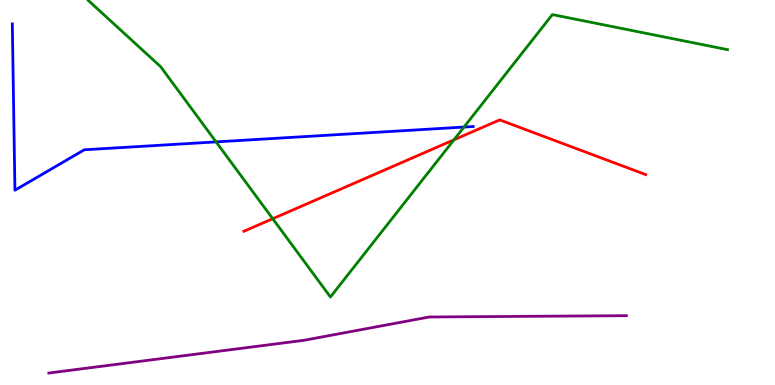[{'lines': ['blue', 'red'], 'intersections': []}, {'lines': ['green', 'red'], 'intersections': [{'x': 3.52, 'y': 4.32}, {'x': 5.86, 'y': 6.37}]}, {'lines': ['purple', 'red'], 'intersections': []}, {'lines': ['blue', 'green'], 'intersections': [{'x': 2.79, 'y': 6.31}, {'x': 5.99, 'y': 6.7}]}, {'lines': ['blue', 'purple'], 'intersections': []}, {'lines': ['green', 'purple'], 'intersections': []}]